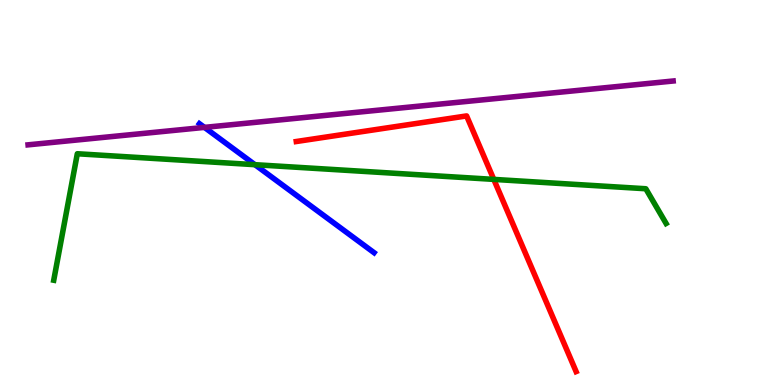[{'lines': ['blue', 'red'], 'intersections': []}, {'lines': ['green', 'red'], 'intersections': [{'x': 6.37, 'y': 5.34}]}, {'lines': ['purple', 'red'], 'intersections': []}, {'lines': ['blue', 'green'], 'intersections': [{'x': 3.29, 'y': 5.72}]}, {'lines': ['blue', 'purple'], 'intersections': [{'x': 2.64, 'y': 6.69}]}, {'lines': ['green', 'purple'], 'intersections': []}]